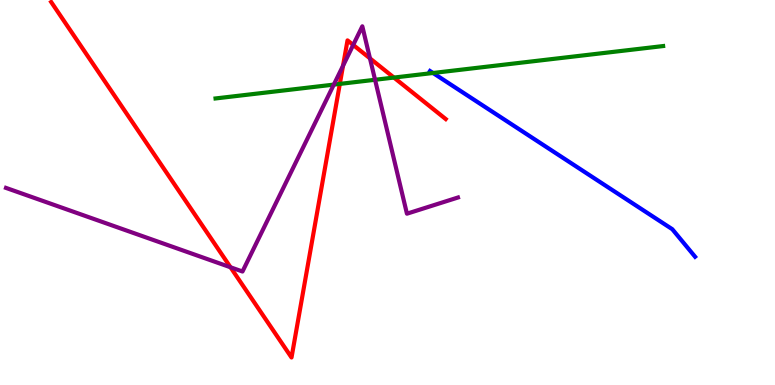[{'lines': ['blue', 'red'], 'intersections': []}, {'lines': ['green', 'red'], 'intersections': [{'x': 4.38, 'y': 7.82}, {'x': 5.08, 'y': 7.99}]}, {'lines': ['purple', 'red'], 'intersections': [{'x': 2.97, 'y': 3.06}, {'x': 4.43, 'y': 8.29}, {'x': 4.56, 'y': 8.83}, {'x': 4.77, 'y': 8.48}]}, {'lines': ['blue', 'green'], 'intersections': [{'x': 5.59, 'y': 8.1}]}, {'lines': ['blue', 'purple'], 'intersections': []}, {'lines': ['green', 'purple'], 'intersections': [{'x': 4.31, 'y': 7.8}, {'x': 4.84, 'y': 7.93}]}]